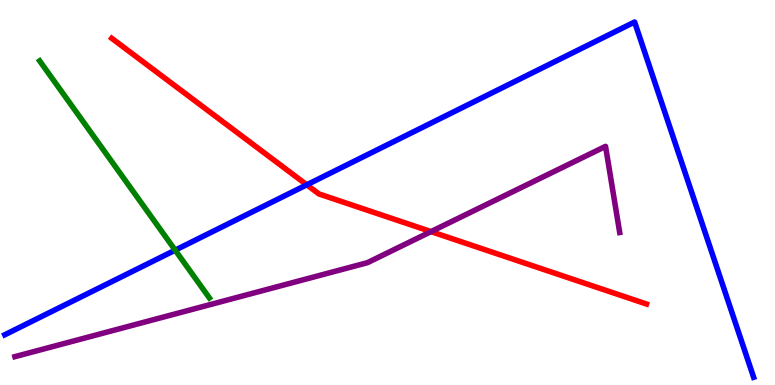[{'lines': ['blue', 'red'], 'intersections': [{'x': 3.96, 'y': 5.2}]}, {'lines': ['green', 'red'], 'intersections': []}, {'lines': ['purple', 'red'], 'intersections': [{'x': 5.56, 'y': 3.98}]}, {'lines': ['blue', 'green'], 'intersections': [{'x': 2.26, 'y': 3.5}]}, {'lines': ['blue', 'purple'], 'intersections': []}, {'lines': ['green', 'purple'], 'intersections': []}]